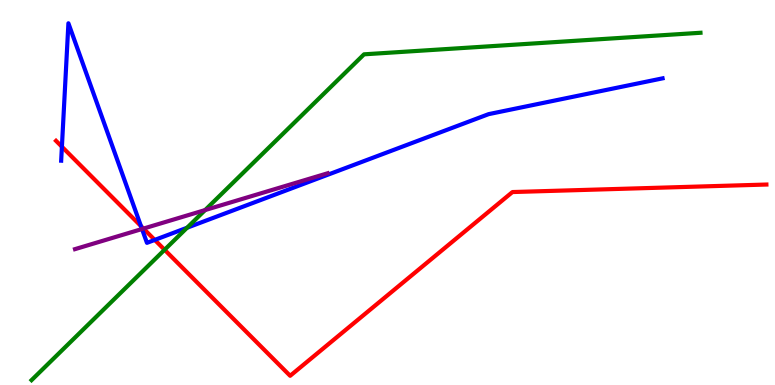[{'lines': ['blue', 'red'], 'intersections': [{'x': 0.799, 'y': 6.19}, {'x': 1.82, 'y': 4.13}, {'x': 2.0, 'y': 3.77}]}, {'lines': ['green', 'red'], 'intersections': [{'x': 2.12, 'y': 3.51}]}, {'lines': ['purple', 'red'], 'intersections': [{'x': 1.85, 'y': 4.06}]}, {'lines': ['blue', 'green'], 'intersections': [{'x': 2.41, 'y': 4.08}]}, {'lines': ['blue', 'purple'], 'intersections': [{'x': 1.83, 'y': 4.05}]}, {'lines': ['green', 'purple'], 'intersections': [{'x': 2.65, 'y': 4.54}]}]